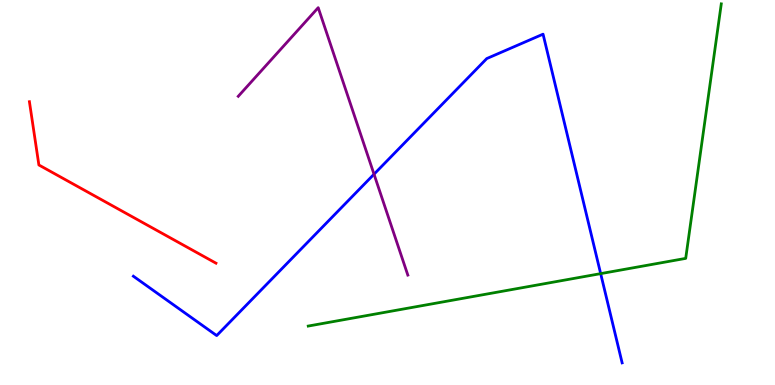[{'lines': ['blue', 'red'], 'intersections': []}, {'lines': ['green', 'red'], 'intersections': []}, {'lines': ['purple', 'red'], 'intersections': []}, {'lines': ['blue', 'green'], 'intersections': [{'x': 7.75, 'y': 2.89}]}, {'lines': ['blue', 'purple'], 'intersections': [{'x': 4.83, 'y': 5.48}]}, {'lines': ['green', 'purple'], 'intersections': []}]